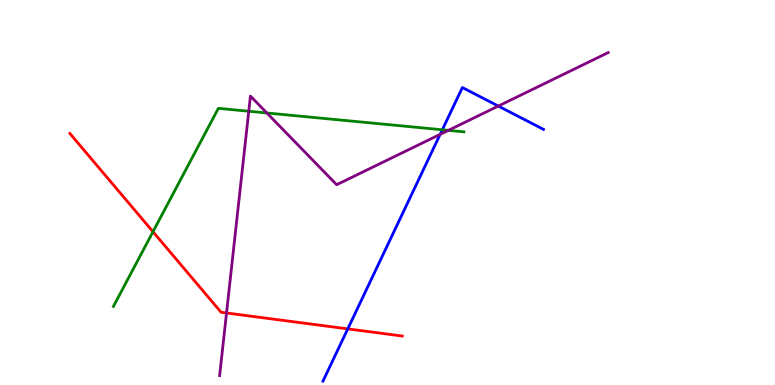[{'lines': ['blue', 'red'], 'intersections': [{'x': 4.49, 'y': 1.46}]}, {'lines': ['green', 'red'], 'intersections': [{'x': 1.97, 'y': 3.98}]}, {'lines': ['purple', 'red'], 'intersections': [{'x': 2.92, 'y': 1.87}]}, {'lines': ['blue', 'green'], 'intersections': [{'x': 5.71, 'y': 6.63}]}, {'lines': ['blue', 'purple'], 'intersections': [{'x': 5.68, 'y': 6.51}, {'x': 6.43, 'y': 7.25}]}, {'lines': ['green', 'purple'], 'intersections': [{'x': 3.21, 'y': 7.11}, {'x': 3.44, 'y': 7.07}, {'x': 5.79, 'y': 6.61}]}]